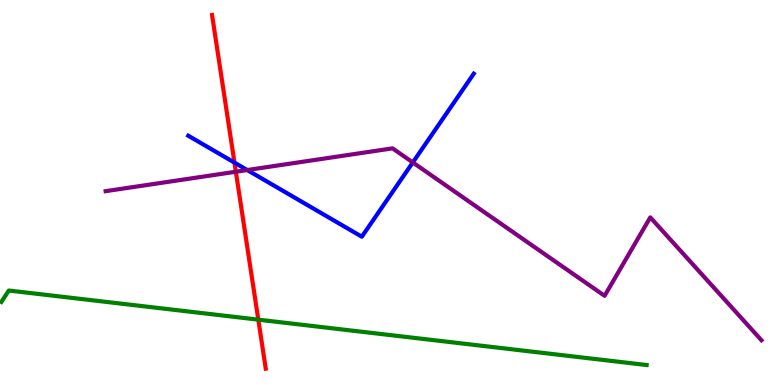[{'lines': ['blue', 'red'], 'intersections': [{'x': 3.03, 'y': 5.78}]}, {'lines': ['green', 'red'], 'intersections': [{'x': 3.33, 'y': 1.7}]}, {'lines': ['purple', 'red'], 'intersections': [{'x': 3.04, 'y': 5.54}]}, {'lines': ['blue', 'green'], 'intersections': []}, {'lines': ['blue', 'purple'], 'intersections': [{'x': 3.19, 'y': 5.58}, {'x': 5.33, 'y': 5.78}]}, {'lines': ['green', 'purple'], 'intersections': []}]